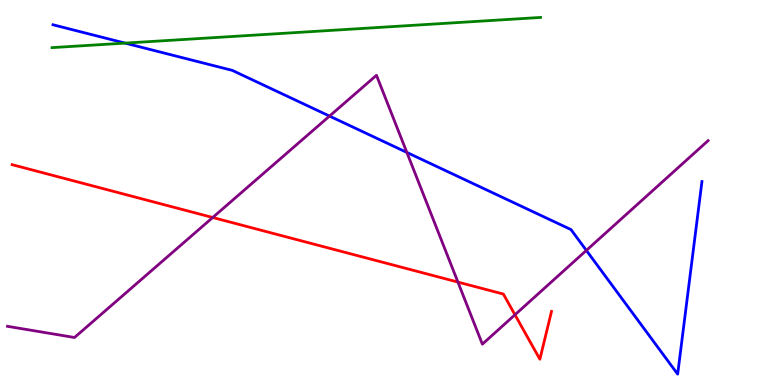[{'lines': ['blue', 'red'], 'intersections': []}, {'lines': ['green', 'red'], 'intersections': []}, {'lines': ['purple', 'red'], 'intersections': [{'x': 2.74, 'y': 4.35}, {'x': 5.91, 'y': 2.67}, {'x': 6.64, 'y': 1.82}]}, {'lines': ['blue', 'green'], 'intersections': [{'x': 1.61, 'y': 8.88}]}, {'lines': ['blue', 'purple'], 'intersections': [{'x': 4.25, 'y': 6.98}, {'x': 5.25, 'y': 6.04}, {'x': 7.57, 'y': 3.5}]}, {'lines': ['green', 'purple'], 'intersections': []}]